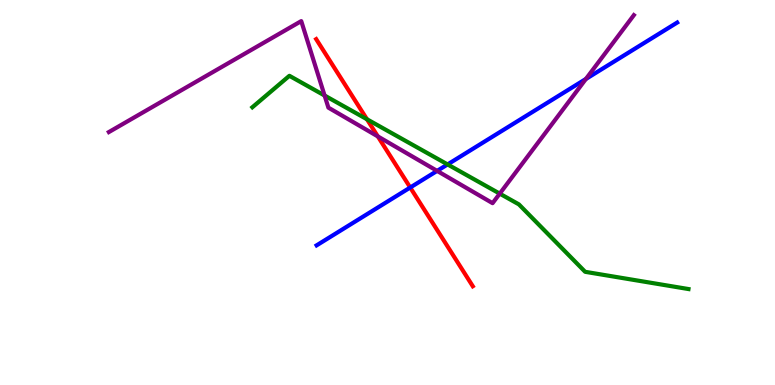[{'lines': ['blue', 'red'], 'intersections': [{'x': 5.29, 'y': 5.13}]}, {'lines': ['green', 'red'], 'intersections': [{'x': 4.73, 'y': 6.9}]}, {'lines': ['purple', 'red'], 'intersections': [{'x': 4.88, 'y': 6.46}]}, {'lines': ['blue', 'green'], 'intersections': [{'x': 5.78, 'y': 5.73}]}, {'lines': ['blue', 'purple'], 'intersections': [{'x': 5.64, 'y': 5.56}, {'x': 7.56, 'y': 7.95}]}, {'lines': ['green', 'purple'], 'intersections': [{'x': 4.19, 'y': 7.52}, {'x': 6.45, 'y': 4.97}]}]